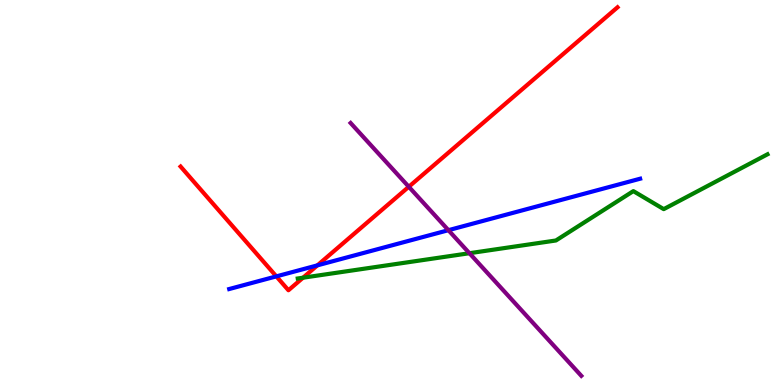[{'lines': ['blue', 'red'], 'intersections': [{'x': 3.57, 'y': 2.82}, {'x': 4.1, 'y': 3.11}]}, {'lines': ['green', 'red'], 'intersections': [{'x': 3.91, 'y': 2.79}]}, {'lines': ['purple', 'red'], 'intersections': [{'x': 5.27, 'y': 5.15}]}, {'lines': ['blue', 'green'], 'intersections': []}, {'lines': ['blue', 'purple'], 'intersections': [{'x': 5.79, 'y': 4.02}]}, {'lines': ['green', 'purple'], 'intersections': [{'x': 6.06, 'y': 3.42}]}]